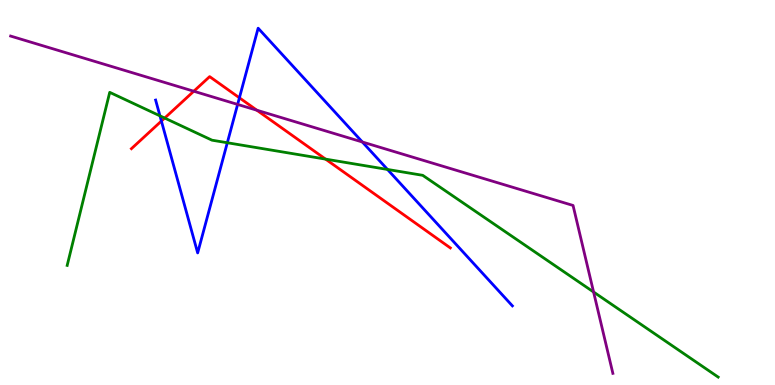[{'lines': ['blue', 'red'], 'intersections': [{'x': 2.08, 'y': 6.86}, {'x': 3.09, 'y': 7.46}]}, {'lines': ['green', 'red'], 'intersections': [{'x': 2.12, 'y': 6.93}, {'x': 4.2, 'y': 5.87}]}, {'lines': ['purple', 'red'], 'intersections': [{'x': 2.5, 'y': 7.63}, {'x': 3.31, 'y': 7.14}]}, {'lines': ['blue', 'green'], 'intersections': [{'x': 2.06, 'y': 6.99}, {'x': 2.93, 'y': 6.29}, {'x': 5.0, 'y': 5.6}]}, {'lines': ['blue', 'purple'], 'intersections': [{'x': 3.07, 'y': 7.29}, {'x': 4.68, 'y': 6.31}]}, {'lines': ['green', 'purple'], 'intersections': [{'x': 7.66, 'y': 2.42}]}]